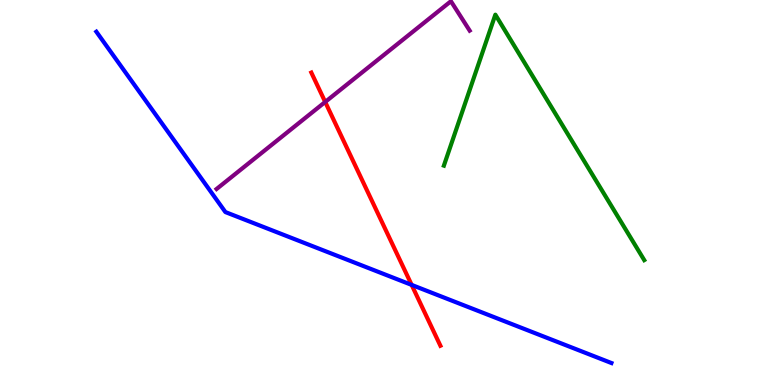[{'lines': ['blue', 'red'], 'intersections': [{'x': 5.31, 'y': 2.6}]}, {'lines': ['green', 'red'], 'intersections': []}, {'lines': ['purple', 'red'], 'intersections': [{'x': 4.2, 'y': 7.35}]}, {'lines': ['blue', 'green'], 'intersections': []}, {'lines': ['blue', 'purple'], 'intersections': []}, {'lines': ['green', 'purple'], 'intersections': []}]